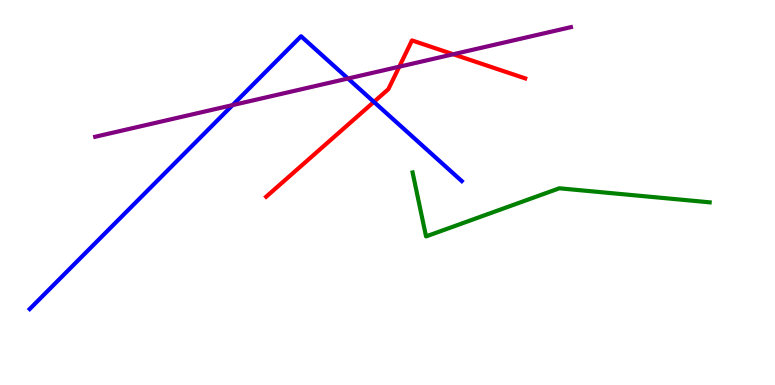[{'lines': ['blue', 'red'], 'intersections': [{'x': 4.82, 'y': 7.35}]}, {'lines': ['green', 'red'], 'intersections': []}, {'lines': ['purple', 'red'], 'intersections': [{'x': 5.15, 'y': 8.27}, {'x': 5.85, 'y': 8.59}]}, {'lines': ['blue', 'green'], 'intersections': []}, {'lines': ['blue', 'purple'], 'intersections': [{'x': 3.0, 'y': 7.27}, {'x': 4.49, 'y': 7.96}]}, {'lines': ['green', 'purple'], 'intersections': []}]